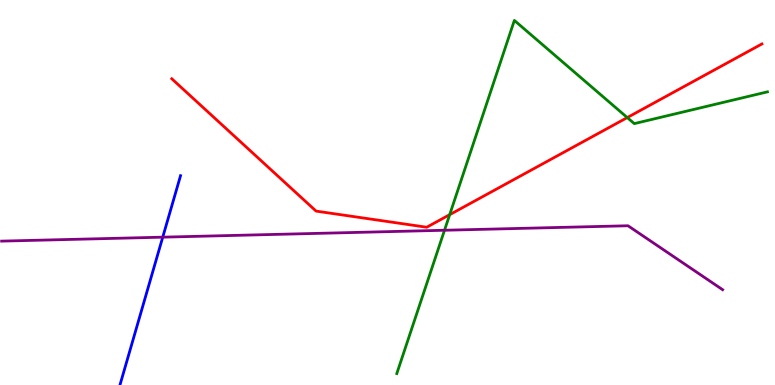[{'lines': ['blue', 'red'], 'intersections': []}, {'lines': ['green', 'red'], 'intersections': [{'x': 5.8, 'y': 4.42}, {'x': 8.09, 'y': 6.95}]}, {'lines': ['purple', 'red'], 'intersections': []}, {'lines': ['blue', 'green'], 'intersections': []}, {'lines': ['blue', 'purple'], 'intersections': [{'x': 2.1, 'y': 3.84}]}, {'lines': ['green', 'purple'], 'intersections': [{'x': 5.74, 'y': 4.02}]}]